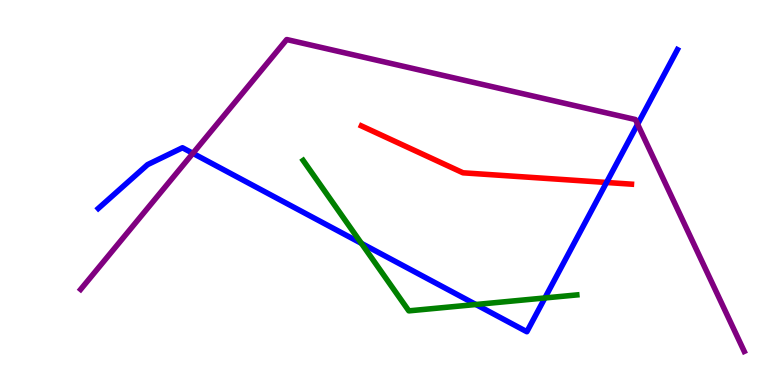[{'lines': ['blue', 'red'], 'intersections': [{'x': 7.83, 'y': 5.26}]}, {'lines': ['green', 'red'], 'intersections': []}, {'lines': ['purple', 'red'], 'intersections': []}, {'lines': ['blue', 'green'], 'intersections': [{'x': 4.66, 'y': 3.68}, {'x': 6.14, 'y': 2.09}, {'x': 7.03, 'y': 2.26}]}, {'lines': ['blue', 'purple'], 'intersections': [{'x': 2.49, 'y': 6.02}, {'x': 8.23, 'y': 6.77}]}, {'lines': ['green', 'purple'], 'intersections': []}]